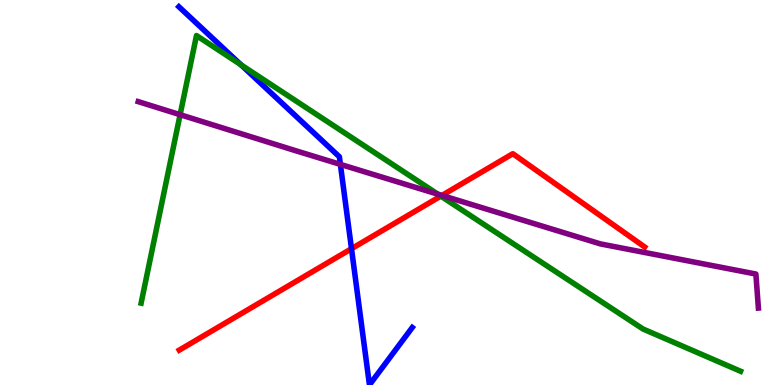[{'lines': ['blue', 'red'], 'intersections': [{'x': 4.54, 'y': 3.54}]}, {'lines': ['green', 'red'], 'intersections': [{'x': 5.69, 'y': 4.91}]}, {'lines': ['purple', 'red'], 'intersections': [{'x': 5.7, 'y': 4.92}]}, {'lines': ['blue', 'green'], 'intersections': [{'x': 3.11, 'y': 8.32}]}, {'lines': ['blue', 'purple'], 'intersections': [{'x': 4.39, 'y': 5.73}]}, {'lines': ['green', 'purple'], 'intersections': [{'x': 2.32, 'y': 7.02}, {'x': 5.65, 'y': 4.96}]}]